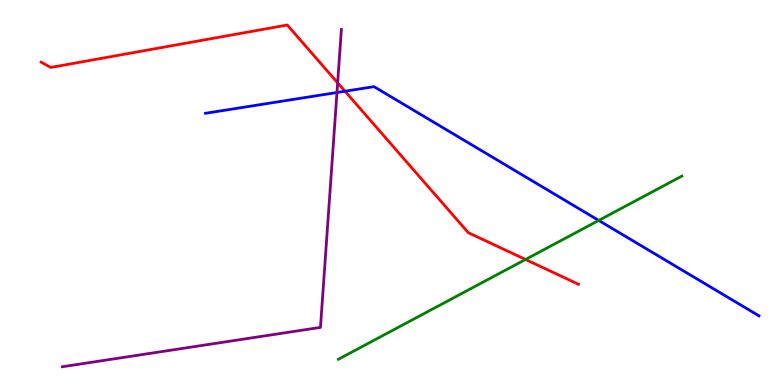[{'lines': ['blue', 'red'], 'intersections': [{'x': 4.45, 'y': 7.63}]}, {'lines': ['green', 'red'], 'intersections': [{'x': 6.78, 'y': 3.26}]}, {'lines': ['purple', 'red'], 'intersections': [{'x': 4.36, 'y': 7.85}]}, {'lines': ['blue', 'green'], 'intersections': [{'x': 7.73, 'y': 4.27}]}, {'lines': ['blue', 'purple'], 'intersections': [{'x': 4.35, 'y': 7.6}]}, {'lines': ['green', 'purple'], 'intersections': []}]